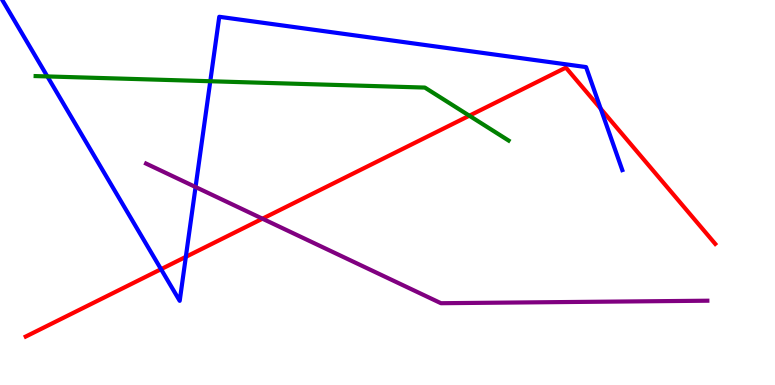[{'lines': ['blue', 'red'], 'intersections': [{'x': 2.08, 'y': 3.01}, {'x': 2.4, 'y': 3.33}, {'x': 7.75, 'y': 7.18}]}, {'lines': ['green', 'red'], 'intersections': [{'x': 6.06, 'y': 6.99}]}, {'lines': ['purple', 'red'], 'intersections': [{'x': 3.39, 'y': 4.32}]}, {'lines': ['blue', 'green'], 'intersections': [{'x': 0.611, 'y': 8.01}, {'x': 2.71, 'y': 7.89}]}, {'lines': ['blue', 'purple'], 'intersections': [{'x': 2.52, 'y': 5.14}]}, {'lines': ['green', 'purple'], 'intersections': []}]